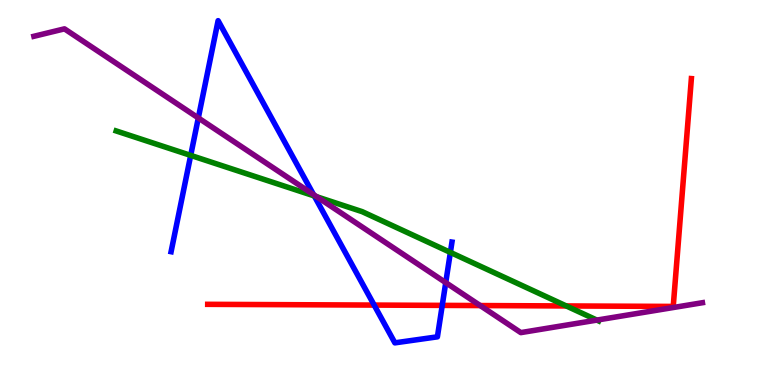[{'lines': ['blue', 'red'], 'intersections': [{'x': 4.83, 'y': 2.08}, {'x': 5.71, 'y': 2.07}]}, {'lines': ['green', 'red'], 'intersections': [{'x': 7.31, 'y': 2.05}]}, {'lines': ['purple', 'red'], 'intersections': [{'x': 6.2, 'y': 2.06}]}, {'lines': ['blue', 'green'], 'intersections': [{'x': 2.46, 'y': 5.96}, {'x': 4.06, 'y': 4.91}, {'x': 5.81, 'y': 3.44}]}, {'lines': ['blue', 'purple'], 'intersections': [{'x': 2.56, 'y': 6.94}, {'x': 4.05, 'y': 4.94}, {'x': 5.75, 'y': 2.66}]}, {'lines': ['green', 'purple'], 'intersections': [{'x': 4.09, 'y': 4.89}, {'x': 7.7, 'y': 1.69}]}]